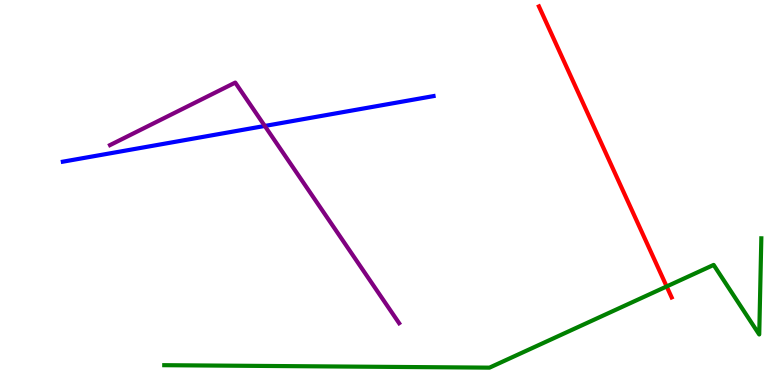[{'lines': ['blue', 'red'], 'intersections': []}, {'lines': ['green', 'red'], 'intersections': [{'x': 8.6, 'y': 2.56}]}, {'lines': ['purple', 'red'], 'intersections': []}, {'lines': ['blue', 'green'], 'intersections': []}, {'lines': ['blue', 'purple'], 'intersections': [{'x': 3.42, 'y': 6.73}]}, {'lines': ['green', 'purple'], 'intersections': []}]